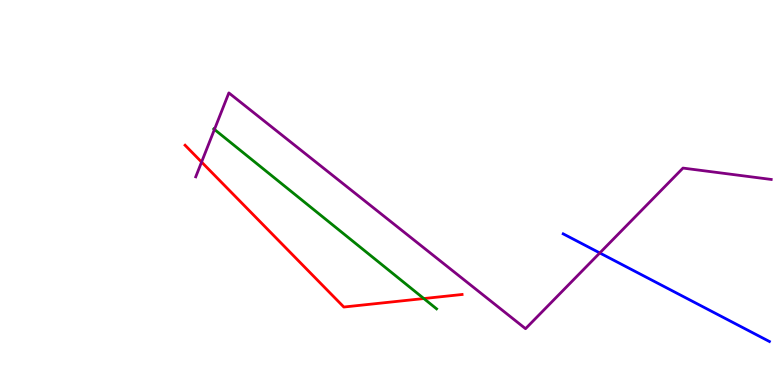[{'lines': ['blue', 'red'], 'intersections': []}, {'lines': ['green', 'red'], 'intersections': [{'x': 5.47, 'y': 2.25}]}, {'lines': ['purple', 'red'], 'intersections': [{'x': 2.6, 'y': 5.79}]}, {'lines': ['blue', 'green'], 'intersections': []}, {'lines': ['blue', 'purple'], 'intersections': [{'x': 7.74, 'y': 3.43}]}, {'lines': ['green', 'purple'], 'intersections': [{'x': 2.77, 'y': 6.64}]}]